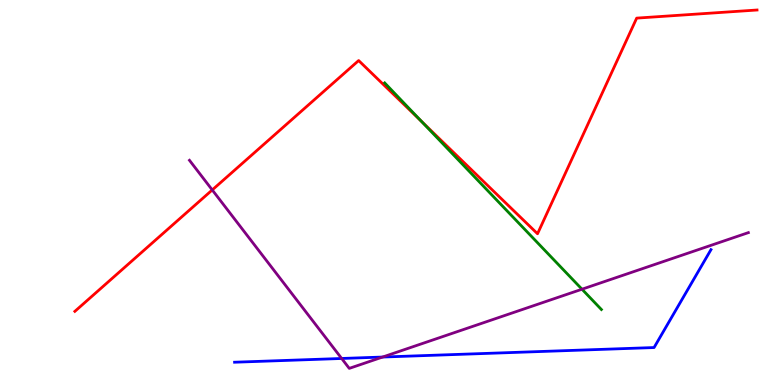[{'lines': ['blue', 'red'], 'intersections': []}, {'lines': ['green', 'red'], 'intersections': [{'x': 5.44, 'y': 6.85}]}, {'lines': ['purple', 'red'], 'intersections': [{'x': 2.74, 'y': 5.07}]}, {'lines': ['blue', 'green'], 'intersections': []}, {'lines': ['blue', 'purple'], 'intersections': [{'x': 4.41, 'y': 0.689}, {'x': 4.94, 'y': 0.726}]}, {'lines': ['green', 'purple'], 'intersections': [{'x': 7.51, 'y': 2.49}]}]